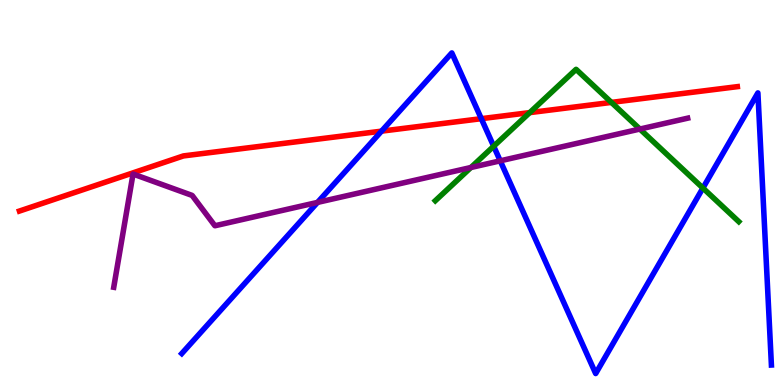[{'lines': ['blue', 'red'], 'intersections': [{'x': 4.92, 'y': 6.59}, {'x': 6.21, 'y': 6.92}]}, {'lines': ['green', 'red'], 'intersections': [{'x': 6.84, 'y': 7.07}, {'x': 7.89, 'y': 7.34}]}, {'lines': ['purple', 'red'], 'intersections': []}, {'lines': ['blue', 'green'], 'intersections': [{'x': 6.37, 'y': 6.2}, {'x': 9.07, 'y': 5.12}]}, {'lines': ['blue', 'purple'], 'intersections': [{'x': 4.1, 'y': 4.74}, {'x': 6.45, 'y': 5.82}]}, {'lines': ['green', 'purple'], 'intersections': [{'x': 6.08, 'y': 5.65}, {'x': 8.26, 'y': 6.65}]}]